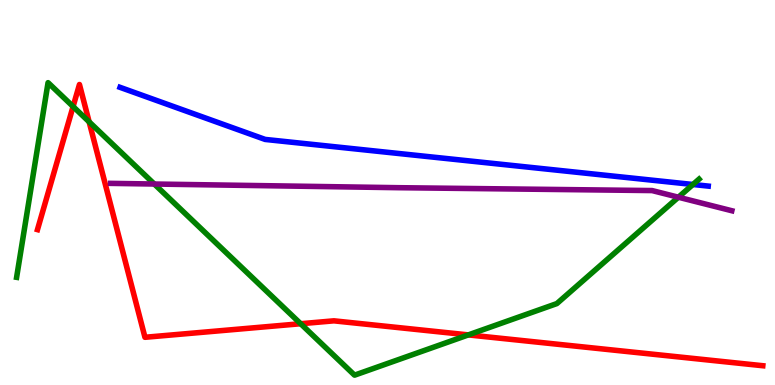[{'lines': ['blue', 'red'], 'intersections': []}, {'lines': ['green', 'red'], 'intersections': [{'x': 0.943, 'y': 7.23}, {'x': 1.15, 'y': 6.84}, {'x': 3.88, 'y': 1.59}, {'x': 6.04, 'y': 1.3}]}, {'lines': ['purple', 'red'], 'intersections': []}, {'lines': ['blue', 'green'], 'intersections': [{'x': 8.94, 'y': 5.21}]}, {'lines': ['blue', 'purple'], 'intersections': []}, {'lines': ['green', 'purple'], 'intersections': [{'x': 1.99, 'y': 5.22}, {'x': 8.75, 'y': 4.88}]}]